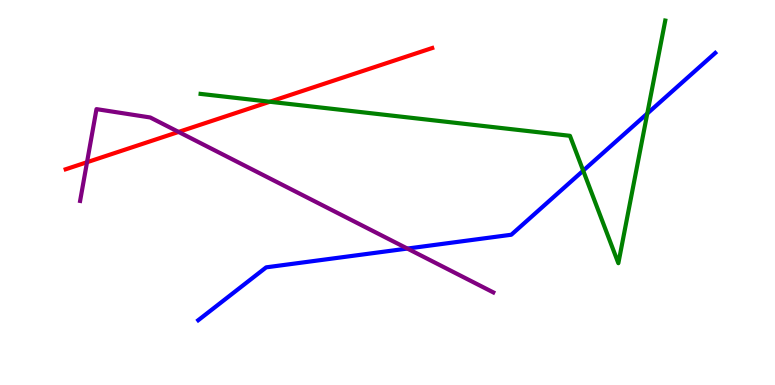[{'lines': ['blue', 'red'], 'intersections': []}, {'lines': ['green', 'red'], 'intersections': [{'x': 3.48, 'y': 7.36}]}, {'lines': ['purple', 'red'], 'intersections': [{'x': 1.12, 'y': 5.79}, {'x': 2.3, 'y': 6.57}]}, {'lines': ['blue', 'green'], 'intersections': [{'x': 7.53, 'y': 5.57}, {'x': 8.35, 'y': 7.05}]}, {'lines': ['blue', 'purple'], 'intersections': [{'x': 5.26, 'y': 3.54}]}, {'lines': ['green', 'purple'], 'intersections': []}]